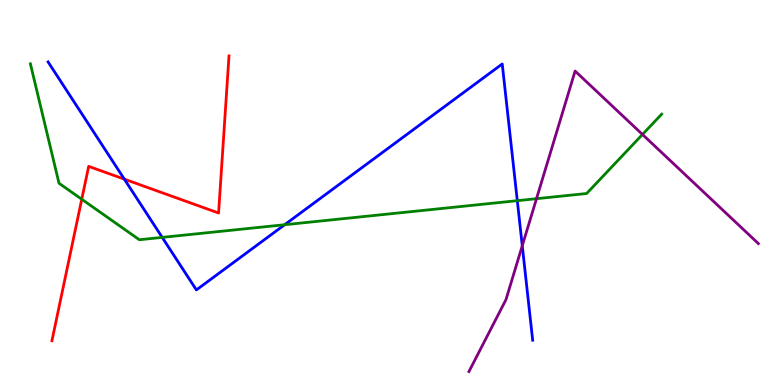[{'lines': ['blue', 'red'], 'intersections': [{'x': 1.6, 'y': 5.35}]}, {'lines': ['green', 'red'], 'intersections': [{'x': 1.05, 'y': 4.82}]}, {'lines': ['purple', 'red'], 'intersections': []}, {'lines': ['blue', 'green'], 'intersections': [{'x': 2.09, 'y': 3.83}, {'x': 3.67, 'y': 4.16}, {'x': 6.67, 'y': 4.79}]}, {'lines': ['blue', 'purple'], 'intersections': [{'x': 6.74, 'y': 3.62}]}, {'lines': ['green', 'purple'], 'intersections': [{'x': 6.92, 'y': 4.84}, {'x': 8.29, 'y': 6.51}]}]